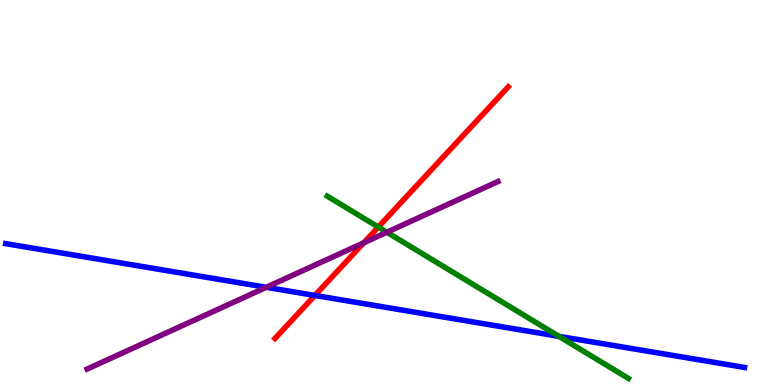[{'lines': ['blue', 'red'], 'intersections': [{'x': 4.06, 'y': 2.33}]}, {'lines': ['green', 'red'], 'intersections': [{'x': 4.88, 'y': 4.1}]}, {'lines': ['purple', 'red'], 'intersections': [{'x': 4.69, 'y': 3.69}]}, {'lines': ['blue', 'green'], 'intersections': [{'x': 7.21, 'y': 1.26}]}, {'lines': ['blue', 'purple'], 'intersections': [{'x': 3.44, 'y': 2.54}]}, {'lines': ['green', 'purple'], 'intersections': [{'x': 4.99, 'y': 3.97}]}]